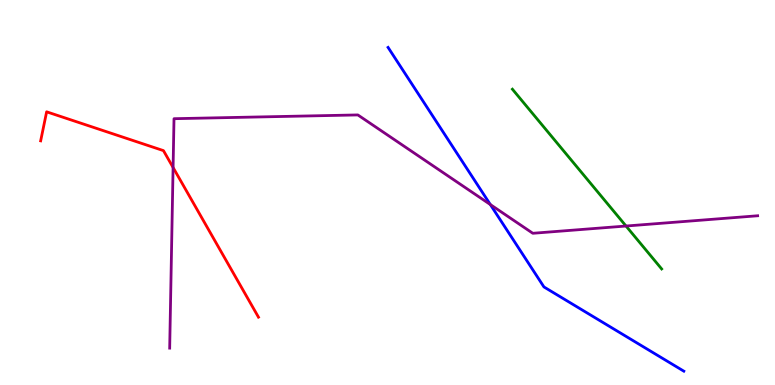[{'lines': ['blue', 'red'], 'intersections': []}, {'lines': ['green', 'red'], 'intersections': []}, {'lines': ['purple', 'red'], 'intersections': [{'x': 2.23, 'y': 5.65}]}, {'lines': ['blue', 'green'], 'intersections': []}, {'lines': ['blue', 'purple'], 'intersections': [{'x': 6.33, 'y': 4.69}]}, {'lines': ['green', 'purple'], 'intersections': [{'x': 8.08, 'y': 4.13}]}]